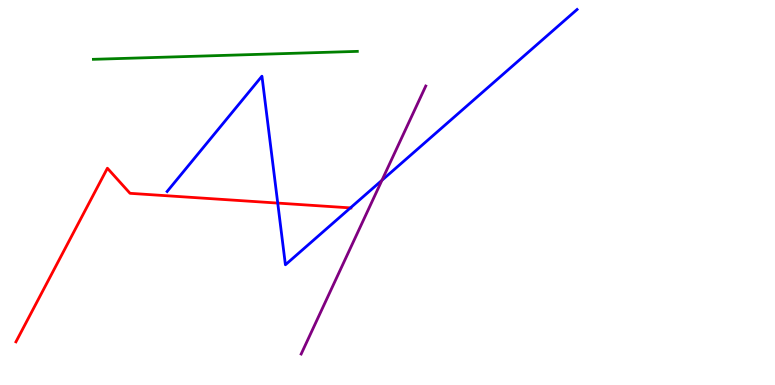[{'lines': ['blue', 'red'], 'intersections': [{'x': 3.58, 'y': 4.73}, {'x': 4.52, 'y': 4.6}]}, {'lines': ['green', 'red'], 'intersections': []}, {'lines': ['purple', 'red'], 'intersections': []}, {'lines': ['blue', 'green'], 'intersections': []}, {'lines': ['blue', 'purple'], 'intersections': [{'x': 4.93, 'y': 5.32}]}, {'lines': ['green', 'purple'], 'intersections': []}]